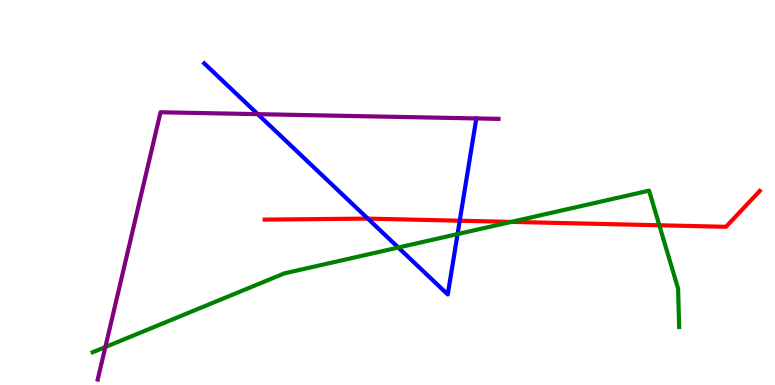[{'lines': ['blue', 'red'], 'intersections': [{'x': 4.75, 'y': 4.32}, {'x': 5.93, 'y': 4.27}]}, {'lines': ['green', 'red'], 'intersections': [{'x': 6.6, 'y': 4.24}, {'x': 8.51, 'y': 4.15}]}, {'lines': ['purple', 'red'], 'intersections': []}, {'lines': ['blue', 'green'], 'intersections': [{'x': 5.14, 'y': 3.57}, {'x': 5.9, 'y': 3.92}]}, {'lines': ['blue', 'purple'], 'intersections': [{'x': 3.33, 'y': 7.03}]}, {'lines': ['green', 'purple'], 'intersections': [{'x': 1.36, 'y': 0.986}]}]